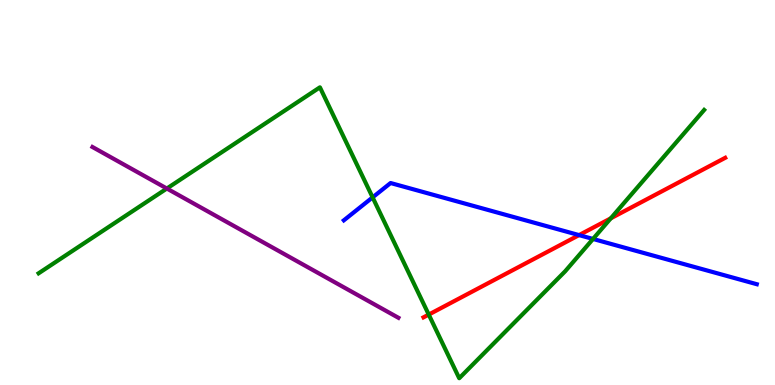[{'lines': ['blue', 'red'], 'intersections': [{'x': 7.47, 'y': 3.89}]}, {'lines': ['green', 'red'], 'intersections': [{'x': 5.53, 'y': 1.83}, {'x': 7.88, 'y': 4.33}]}, {'lines': ['purple', 'red'], 'intersections': []}, {'lines': ['blue', 'green'], 'intersections': [{'x': 4.81, 'y': 4.87}, {'x': 7.65, 'y': 3.79}]}, {'lines': ['blue', 'purple'], 'intersections': []}, {'lines': ['green', 'purple'], 'intersections': [{'x': 2.15, 'y': 5.1}]}]